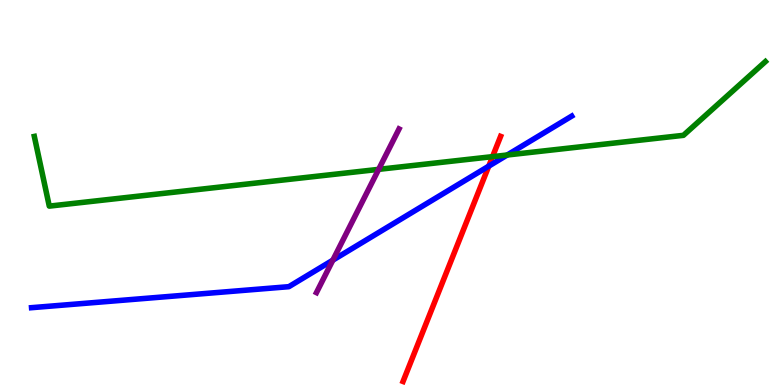[{'lines': ['blue', 'red'], 'intersections': [{'x': 6.31, 'y': 5.68}]}, {'lines': ['green', 'red'], 'intersections': [{'x': 6.36, 'y': 5.93}]}, {'lines': ['purple', 'red'], 'intersections': []}, {'lines': ['blue', 'green'], 'intersections': [{'x': 6.54, 'y': 5.97}]}, {'lines': ['blue', 'purple'], 'intersections': [{'x': 4.29, 'y': 3.24}]}, {'lines': ['green', 'purple'], 'intersections': [{'x': 4.89, 'y': 5.6}]}]